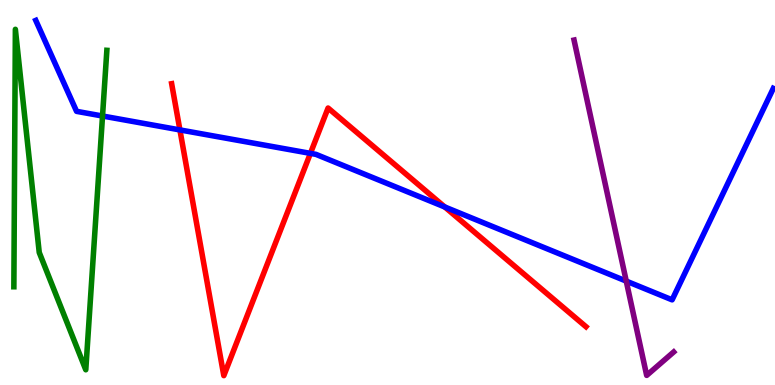[{'lines': ['blue', 'red'], 'intersections': [{'x': 2.32, 'y': 6.63}, {'x': 4.01, 'y': 6.02}, {'x': 5.74, 'y': 4.62}]}, {'lines': ['green', 'red'], 'intersections': []}, {'lines': ['purple', 'red'], 'intersections': []}, {'lines': ['blue', 'green'], 'intersections': [{'x': 1.32, 'y': 6.99}]}, {'lines': ['blue', 'purple'], 'intersections': [{'x': 8.08, 'y': 2.7}]}, {'lines': ['green', 'purple'], 'intersections': []}]